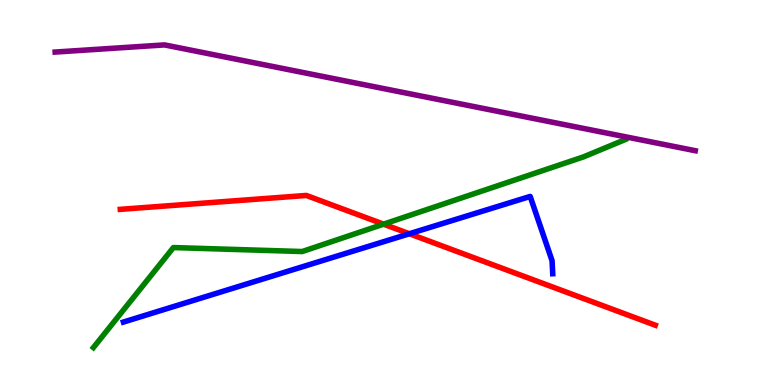[{'lines': ['blue', 'red'], 'intersections': [{'x': 5.28, 'y': 3.93}]}, {'lines': ['green', 'red'], 'intersections': [{'x': 4.95, 'y': 4.18}]}, {'lines': ['purple', 'red'], 'intersections': []}, {'lines': ['blue', 'green'], 'intersections': []}, {'lines': ['blue', 'purple'], 'intersections': []}, {'lines': ['green', 'purple'], 'intersections': []}]